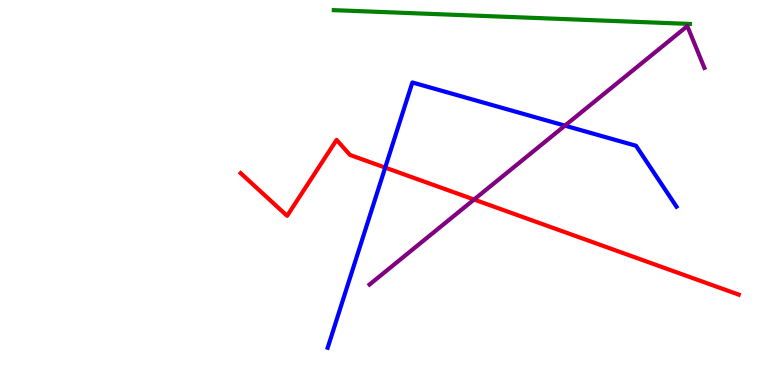[{'lines': ['blue', 'red'], 'intersections': [{'x': 4.97, 'y': 5.65}]}, {'lines': ['green', 'red'], 'intersections': []}, {'lines': ['purple', 'red'], 'intersections': [{'x': 6.12, 'y': 4.82}]}, {'lines': ['blue', 'green'], 'intersections': []}, {'lines': ['blue', 'purple'], 'intersections': [{'x': 7.29, 'y': 6.74}]}, {'lines': ['green', 'purple'], 'intersections': []}]